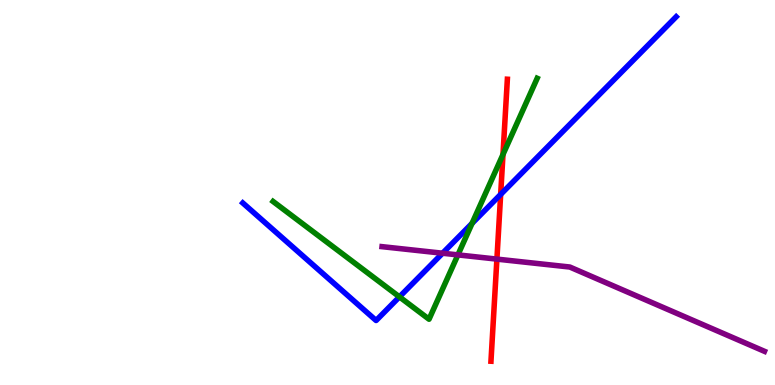[{'lines': ['blue', 'red'], 'intersections': [{'x': 6.46, 'y': 4.95}]}, {'lines': ['green', 'red'], 'intersections': [{'x': 6.49, 'y': 5.99}]}, {'lines': ['purple', 'red'], 'intersections': [{'x': 6.41, 'y': 3.27}]}, {'lines': ['blue', 'green'], 'intersections': [{'x': 5.15, 'y': 2.29}, {'x': 6.09, 'y': 4.2}]}, {'lines': ['blue', 'purple'], 'intersections': [{'x': 5.71, 'y': 3.42}]}, {'lines': ['green', 'purple'], 'intersections': [{'x': 5.91, 'y': 3.38}]}]